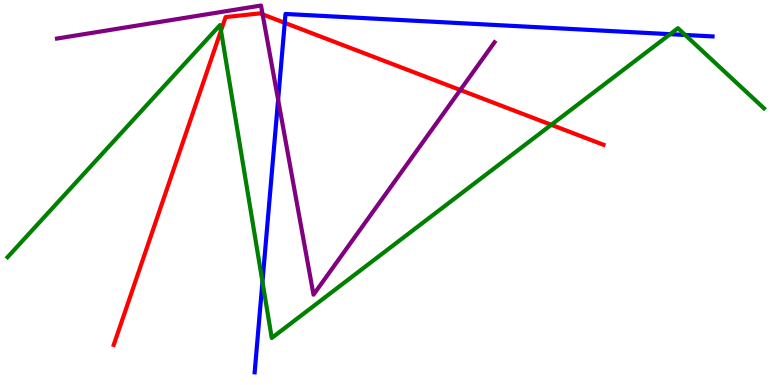[{'lines': ['blue', 'red'], 'intersections': [{'x': 3.67, 'y': 9.41}]}, {'lines': ['green', 'red'], 'intersections': [{'x': 2.85, 'y': 9.2}, {'x': 7.11, 'y': 6.76}]}, {'lines': ['purple', 'red'], 'intersections': [{'x': 3.39, 'y': 9.63}, {'x': 5.94, 'y': 7.66}]}, {'lines': ['blue', 'green'], 'intersections': [{'x': 3.39, 'y': 2.68}, {'x': 8.65, 'y': 9.11}, {'x': 8.84, 'y': 9.09}]}, {'lines': ['blue', 'purple'], 'intersections': [{'x': 3.59, 'y': 7.41}]}, {'lines': ['green', 'purple'], 'intersections': []}]